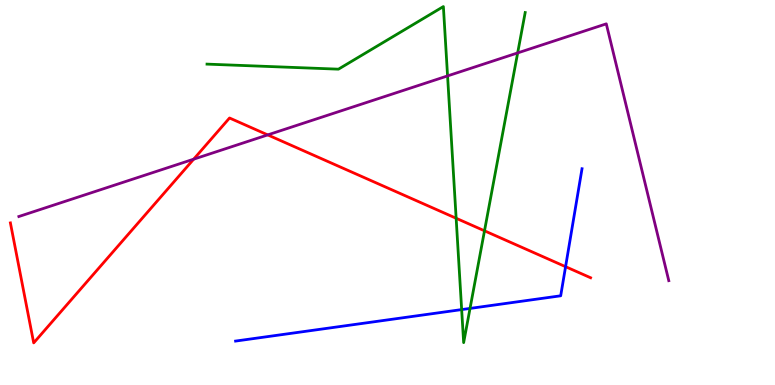[{'lines': ['blue', 'red'], 'intersections': [{'x': 7.3, 'y': 3.07}]}, {'lines': ['green', 'red'], 'intersections': [{'x': 5.89, 'y': 4.33}, {'x': 6.25, 'y': 4.0}]}, {'lines': ['purple', 'red'], 'intersections': [{'x': 2.5, 'y': 5.87}, {'x': 3.45, 'y': 6.5}]}, {'lines': ['blue', 'green'], 'intersections': [{'x': 5.96, 'y': 1.96}, {'x': 6.06, 'y': 1.99}]}, {'lines': ['blue', 'purple'], 'intersections': []}, {'lines': ['green', 'purple'], 'intersections': [{'x': 5.77, 'y': 8.03}, {'x': 6.68, 'y': 8.63}]}]